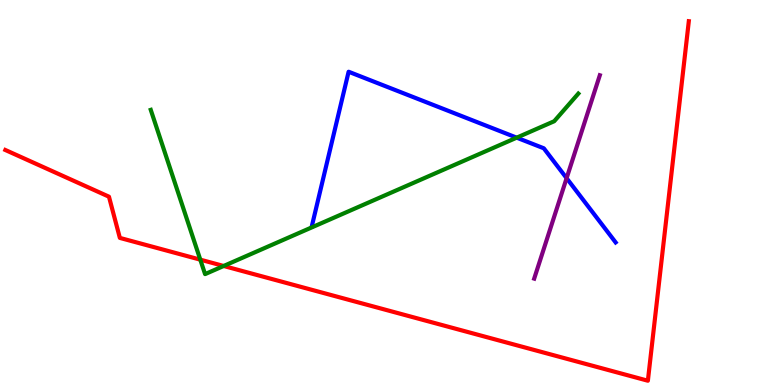[{'lines': ['blue', 'red'], 'intersections': []}, {'lines': ['green', 'red'], 'intersections': [{'x': 2.58, 'y': 3.26}, {'x': 2.89, 'y': 3.09}]}, {'lines': ['purple', 'red'], 'intersections': []}, {'lines': ['blue', 'green'], 'intersections': [{'x': 6.67, 'y': 6.42}]}, {'lines': ['blue', 'purple'], 'intersections': [{'x': 7.31, 'y': 5.37}]}, {'lines': ['green', 'purple'], 'intersections': []}]